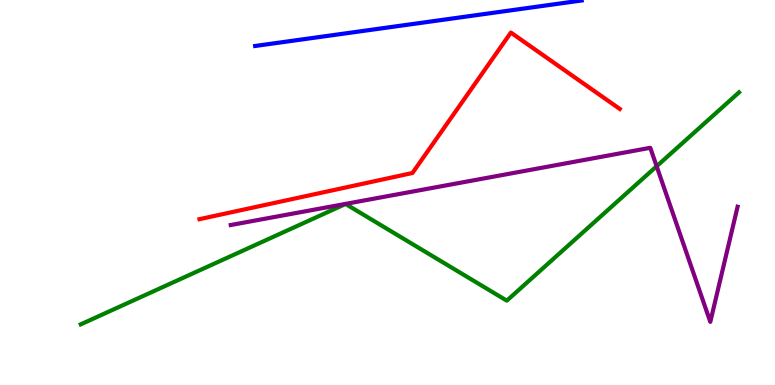[{'lines': ['blue', 'red'], 'intersections': []}, {'lines': ['green', 'red'], 'intersections': []}, {'lines': ['purple', 'red'], 'intersections': []}, {'lines': ['blue', 'green'], 'intersections': []}, {'lines': ['blue', 'purple'], 'intersections': []}, {'lines': ['green', 'purple'], 'intersections': [{'x': 8.47, 'y': 5.68}]}]